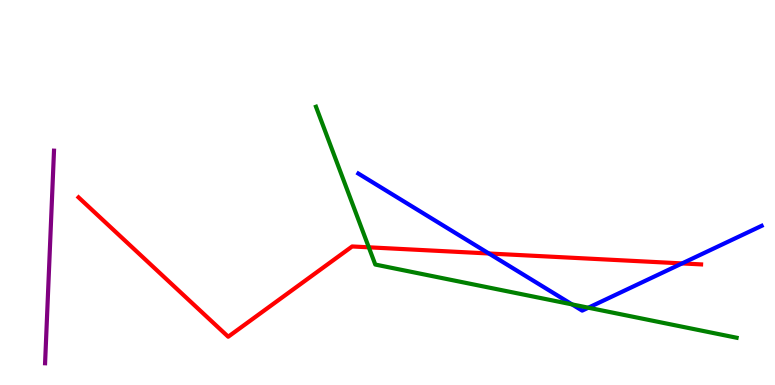[{'lines': ['blue', 'red'], 'intersections': [{'x': 6.31, 'y': 3.42}, {'x': 8.8, 'y': 3.16}]}, {'lines': ['green', 'red'], 'intersections': [{'x': 4.76, 'y': 3.58}]}, {'lines': ['purple', 'red'], 'intersections': []}, {'lines': ['blue', 'green'], 'intersections': [{'x': 7.38, 'y': 2.09}, {'x': 7.59, 'y': 2.01}]}, {'lines': ['blue', 'purple'], 'intersections': []}, {'lines': ['green', 'purple'], 'intersections': []}]